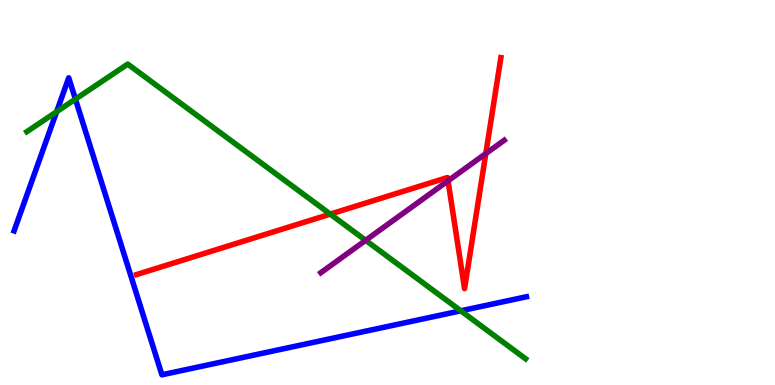[{'lines': ['blue', 'red'], 'intersections': []}, {'lines': ['green', 'red'], 'intersections': [{'x': 4.26, 'y': 4.44}]}, {'lines': ['purple', 'red'], 'intersections': [{'x': 5.78, 'y': 5.3}, {'x': 6.27, 'y': 6.01}]}, {'lines': ['blue', 'green'], 'intersections': [{'x': 0.731, 'y': 7.1}, {'x': 0.973, 'y': 7.42}, {'x': 5.95, 'y': 1.93}]}, {'lines': ['blue', 'purple'], 'intersections': []}, {'lines': ['green', 'purple'], 'intersections': [{'x': 4.72, 'y': 3.76}]}]